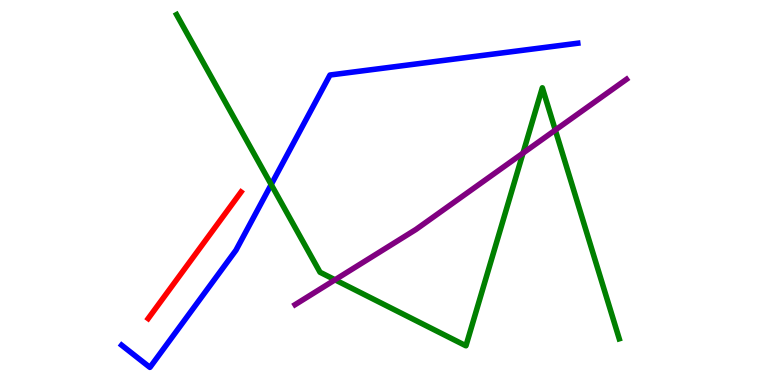[{'lines': ['blue', 'red'], 'intersections': []}, {'lines': ['green', 'red'], 'intersections': []}, {'lines': ['purple', 'red'], 'intersections': []}, {'lines': ['blue', 'green'], 'intersections': [{'x': 3.5, 'y': 5.21}]}, {'lines': ['blue', 'purple'], 'intersections': []}, {'lines': ['green', 'purple'], 'intersections': [{'x': 4.32, 'y': 2.73}, {'x': 6.75, 'y': 6.02}, {'x': 7.17, 'y': 6.62}]}]